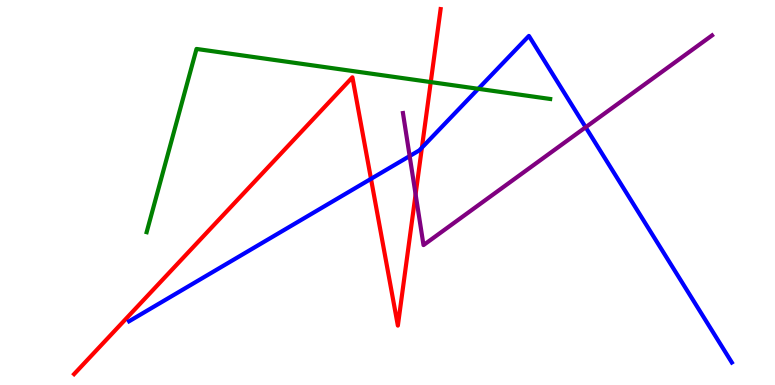[{'lines': ['blue', 'red'], 'intersections': [{'x': 4.79, 'y': 5.35}, {'x': 5.44, 'y': 6.16}]}, {'lines': ['green', 'red'], 'intersections': [{'x': 5.56, 'y': 7.87}]}, {'lines': ['purple', 'red'], 'intersections': [{'x': 5.36, 'y': 4.95}]}, {'lines': ['blue', 'green'], 'intersections': [{'x': 6.17, 'y': 7.69}]}, {'lines': ['blue', 'purple'], 'intersections': [{'x': 5.29, 'y': 5.95}, {'x': 7.56, 'y': 6.69}]}, {'lines': ['green', 'purple'], 'intersections': []}]